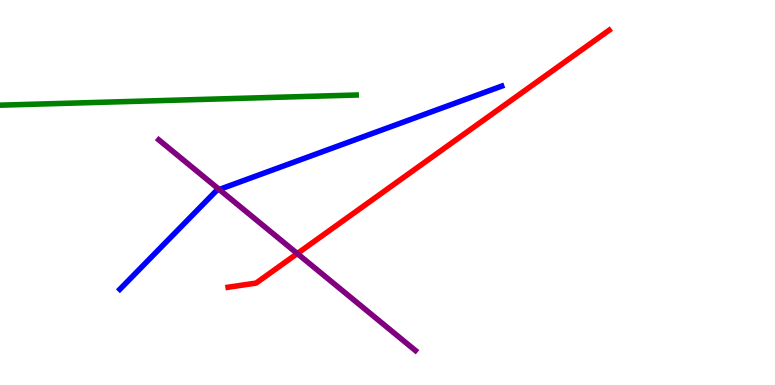[{'lines': ['blue', 'red'], 'intersections': []}, {'lines': ['green', 'red'], 'intersections': []}, {'lines': ['purple', 'red'], 'intersections': [{'x': 3.84, 'y': 3.41}]}, {'lines': ['blue', 'green'], 'intersections': []}, {'lines': ['blue', 'purple'], 'intersections': [{'x': 2.83, 'y': 5.08}]}, {'lines': ['green', 'purple'], 'intersections': []}]